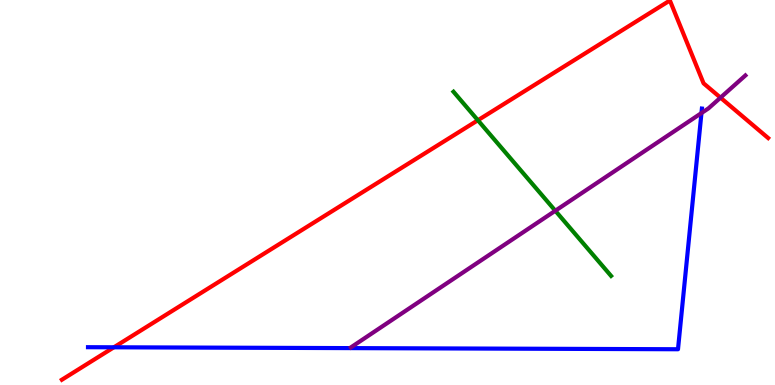[{'lines': ['blue', 'red'], 'intersections': [{'x': 1.47, 'y': 0.979}]}, {'lines': ['green', 'red'], 'intersections': [{'x': 6.17, 'y': 6.88}]}, {'lines': ['purple', 'red'], 'intersections': [{'x': 9.3, 'y': 7.46}]}, {'lines': ['blue', 'green'], 'intersections': []}, {'lines': ['blue', 'purple'], 'intersections': [{'x': 9.05, 'y': 7.06}]}, {'lines': ['green', 'purple'], 'intersections': [{'x': 7.17, 'y': 4.53}]}]